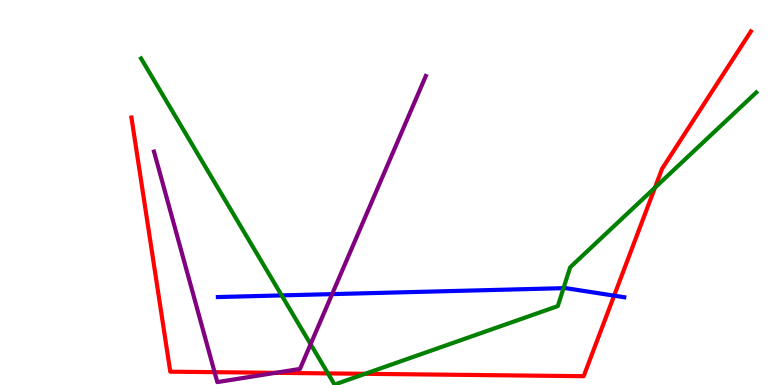[{'lines': ['blue', 'red'], 'intersections': [{'x': 7.92, 'y': 2.32}]}, {'lines': ['green', 'red'], 'intersections': [{'x': 4.23, 'y': 0.301}, {'x': 4.71, 'y': 0.291}, {'x': 8.45, 'y': 5.13}]}, {'lines': ['purple', 'red'], 'intersections': [{'x': 2.77, 'y': 0.333}, {'x': 3.55, 'y': 0.316}]}, {'lines': ['blue', 'green'], 'intersections': [{'x': 3.63, 'y': 2.33}, {'x': 7.27, 'y': 2.52}]}, {'lines': ['blue', 'purple'], 'intersections': [{'x': 4.29, 'y': 2.36}]}, {'lines': ['green', 'purple'], 'intersections': [{'x': 4.01, 'y': 1.06}]}]